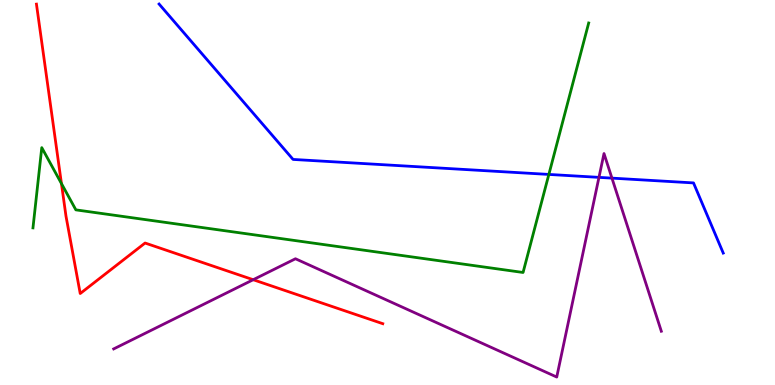[{'lines': ['blue', 'red'], 'intersections': []}, {'lines': ['green', 'red'], 'intersections': [{'x': 0.793, 'y': 5.23}]}, {'lines': ['purple', 'red'], 'intersections': [{'x': 3.27, 'y': 2.73}]}, {'lines': ['blue', 'green'], 'intersections': [{'x': 7.08, 'y': 5.47}]}, {'lines': ['blue', 'purple'], 'intersections': [{'x': 7.73, 'y': 5.39}, {'x': 7.9, 'y': 5.37}]}, {'lines': ['green', 'purple'], 'intersections': []}]